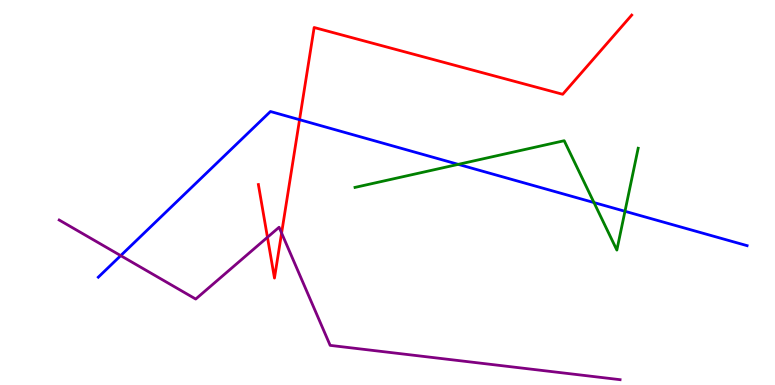[{'lines': ['blue', 'red'], 'intersections': [{'x': 3.87, 'y': 6.89}]}, {'lines': ['green', 'red'], 'intersections': []}, {'lines': ['purple', 'red'], 'intersections': [{'x': 3.45, 'y': 3.84}, {'x': 3.63, 'y': 3.95}]}, {'lines': ['blue', 'green'], 'intersections': [{'x': 5.91, 'y': 5.73}, {'x': 7.66, 'y': 4.74}, {'x': 8.06, 'y': 4.51}]}, {'lines': ['blue', 'purple'], 'intersections': [{'x': 1.56, 'y': 3.36}]}, {'lines': ['green', 'purple'], 'intersections': []}]